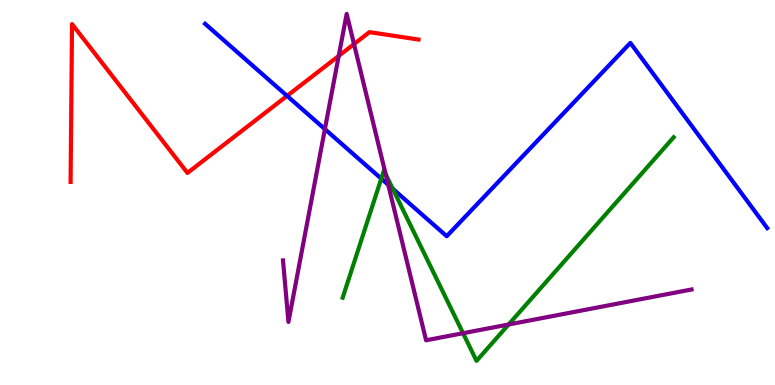[{'lines': ['blue', 'red'], 'intersections': [{'x': 3.7, 'y': 7.51}]}, {'lines': ['green', 'red'], 'intersections': []}, {'lines': ['purple', 'red'], 'intersections': [{'x': 4.37, 'y': 8.55}, {'x': 4.57, 'y': 8.86}]}, {'lines': ['blue', 'green'], 'intersections': [{'x': 4.92, 'y': 5.36}, {'x': 5.07, 'y': 5.1}]}, {'lines': ['blue', 'purple'], 'intersections': [{'x': 4.19, 'y': 6.65}, {'x': 5.01, 'y': 5.2}]}, {'lines': ['green', 'purple'], 'intersections': [{'x': 4.98, 'y': 5.47}, {'x': 5.98, 'y': 1.35}, {'x': 6.56, 'y': 1.57}]}]